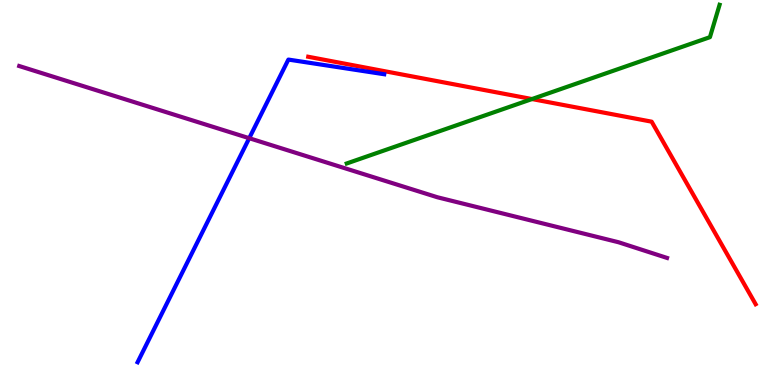[{'lines': ['blue', 'red'], 'intersections': []}, {'lines': ['green', 'red'], 'intersections': [{'x': 6.86, 'y': 7.43}]}, {'lines': ['purple', 'red'], 'intersections': []}, {'lines': ['blue', 'green'], 'intersections': []}, {'lines': ['blue', 'purple'], 'intersections': [{'x': 3.22, 'y': 6.41}]}, {'lines': ['green', 'purple'], 'intersections': []}]